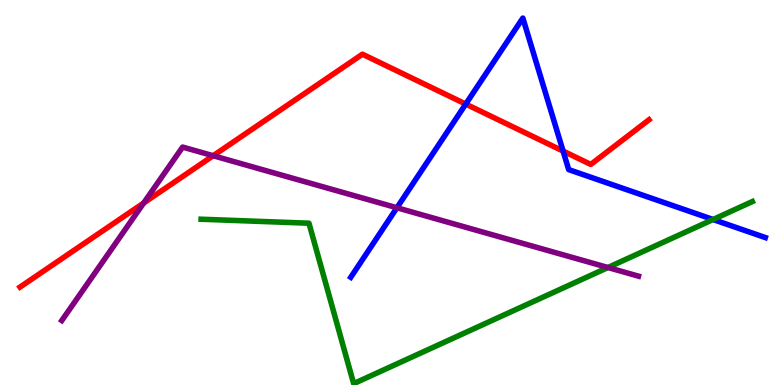[{'lines': ['blue', 'red'], 'intersections': [{'x': 6.01, 'y': 7.3}, {'x': 7.27, 'y': 6.08}]}, {'lines': ['green', 'red'], 'intersections': []}, {'lines': ['purple', 'red'], 'intersections': [{'x': 1.85, 'y': 4.73}, {'x': 2.75, 'y': 5.96}]}, {'lines': ['blue', 'green'], 'intersections': [{'x': 9.2, 'y': 4.3}]}, {'lines': ['blue', 'purple'], 'intersections': [{'x': 5.12, 'y': 4.6}]}, {'lines': ['green', 'purple'], 'intersections': [{'x': 7.84, 'y': 3.05}]}]